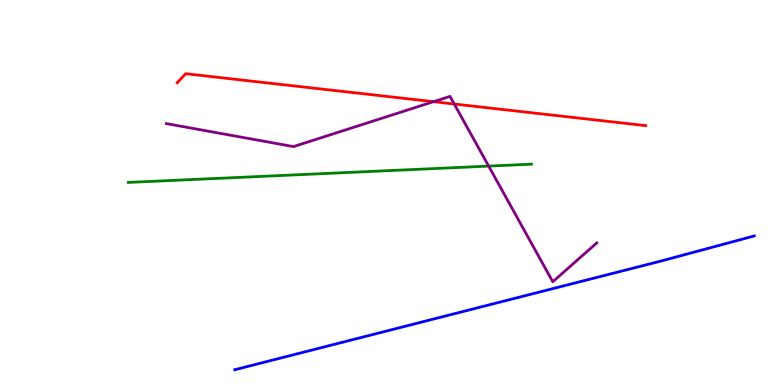[{'lines': ['blue', 'red'], 'intersections': []}, {'lines': ['green', 'red'], 'intersections': []}, {'lines': ['purple', 'red'], 'intersections': [{'x': 5.59, 'y': 7.36}, {'x': 5.86, 'y': 7.3}]}, {'lines': ['blue', 'green'], 'intersections': []}, {'lines': ['blue', 'purple'], 'intersections': []}, {'lines': ['green', 'purple'], 'intersections': [{'x': 6.31, 'y': 5.69}]}]